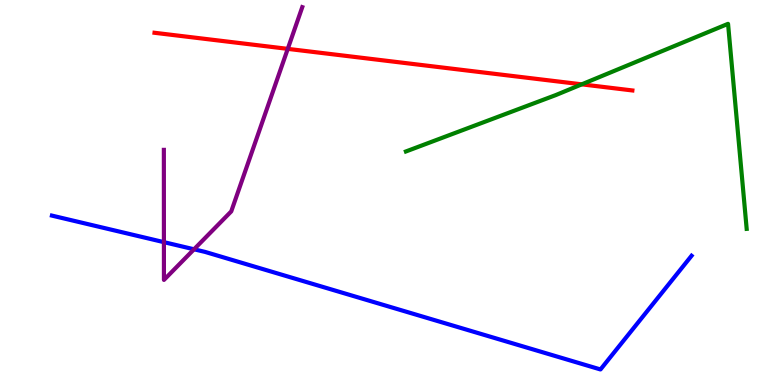[{'lines': ['blue', 'red'], 'intersections': []}, {'lines': ['green', 'red'], 'intersections': [{'x': 7.51, 'y': 7.81}]}, {'lines': ['purple', 'red'], 'intersections': [{'x': 3.71, 'y': 8.73}]}, {'lines': ['blue', 'green'], 'intersections': []}, {'lines': ['blue', 'purple'], 'intersections': [{'x': 2.11, 'y': 3.71}, {'x': 2.5, 'y': 3.52}]}, {'lines': ['green', 'purple'], 'intersections': []}]